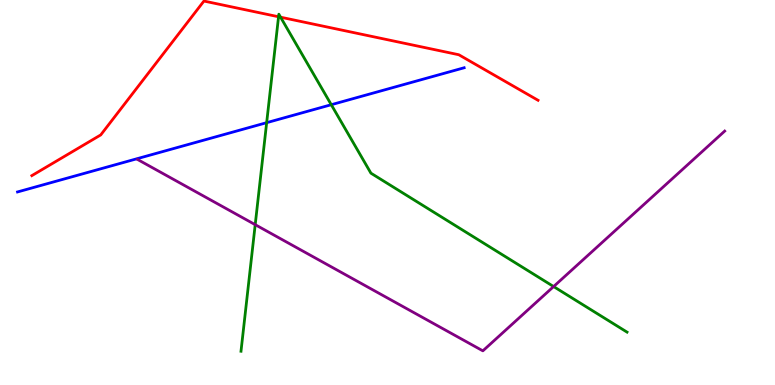[{'lines': ['blue', 'red'], 'intersections': []}, {'lines': ['green', 'red'], 'intersections': [{'x': 3.59, 'y': 9.56}, {'x': 3.62, 'y': 9.55}]}, {'lines': ['purple', 'red'], 'intersections': []}, {'lines': ['blue', 'green'], 'intersections': [{'x': 3.44, 'y': 6.81}, {'x': 4.27, 'y': 7.28}]}, {'lines': ['blue', 'purple'], 'intersections': []}, {'lines': ['green', 'purple'], 'intersections': [{'x': 3.29, 'y': 4.16}, {'x': 7.14, 'y': 2.56}]}]